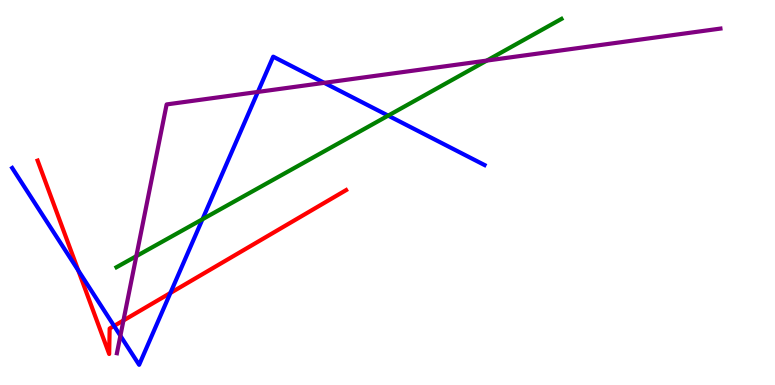[{'lines': ['blue', 'red'], 'intersections': [{'x': 1.01, 'y': 2.98}, {'x': 1.47, 'y': 1.53}, {'x': 2.2, 'y': 2.39}]}, {'lines': ['green', 'red'], 'intersections': []}, {'lines': ['purple', 'red'], 'intersections': [{'x': 1.59, 'y': 1.68}]}, {'lines': ['blue', 'green'], 'intersections': [{'x': 2.61, 'y': 4.31}, {'x': 5.01, 'y': 7.0}]}, {'lines': ['blue', 'purple'], 'intersections': [{'x': 1.55, 'y': 1.28}, {'x': 3.33, 'y': 7.61}, {'x': 4.18, 'y': 7.85}]}, {'lines': ['green', 'purple'], 'intersections': [{'x': 1.76, 'y': 3.35}, {'x': 6.28, 'y': 8.43}]}]